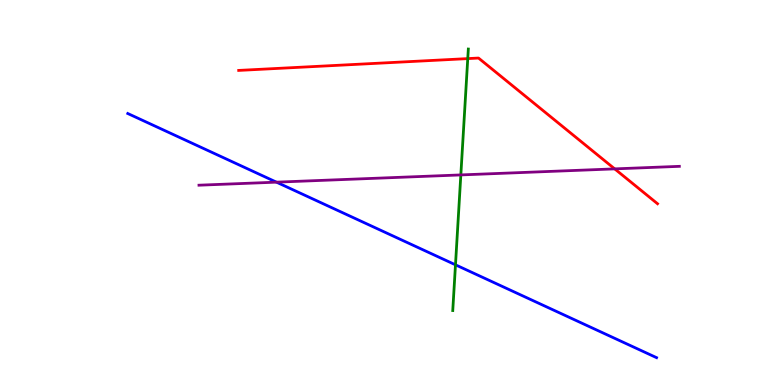[{'lines': ['blue', 'red'], 'intersections': []}, {'lines': ['green', 'red'], 'intersections': [{'x': 6.04, 'y': 8.48}]}, {'lines': ['purple', 'red'], 'intersections': [{'x': 7.93, 'y': 5.61}]}, {'lines': ['blue', 'green'], 'intersections': [{'x': 5.88, 'y': 3.12}]}, {'lines': ['blue', 'purple'], 'intersections': [{'x': 3.57, 'y': 5.27}]}, {'lines': ['green', 'purple'], 'intersections': [{'x': 5.95, 'y': 5.46}]}]